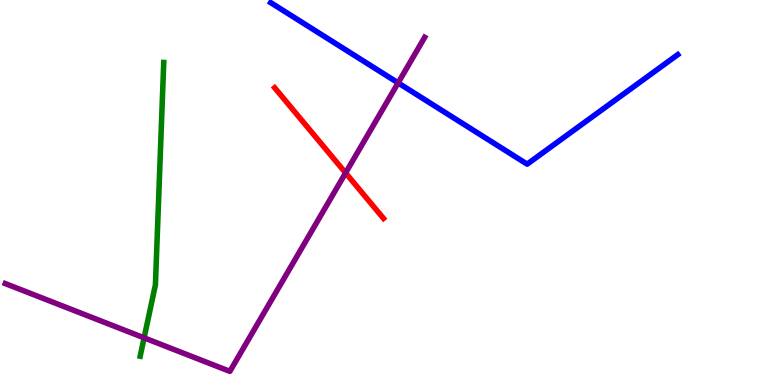[{'lines': ['blue', 'red'], 'intersections': []}, {'lines': ['green', 'red'], 'intersections': []}, {'lines': ['purple', 'red'], 'intersections': [{'x': 4.46, 'y': 5.51}]}, {'lines': ['blue', 'green'], 'intersections': []}, {'lines': ['blue', 'purple'], 'intersections': [{'x': 5.14, 'y': 7.85}]}, {'lines': ['green', 'purple'], 'intersections': [{'x': 1.86, 'y': 1.23}]}]